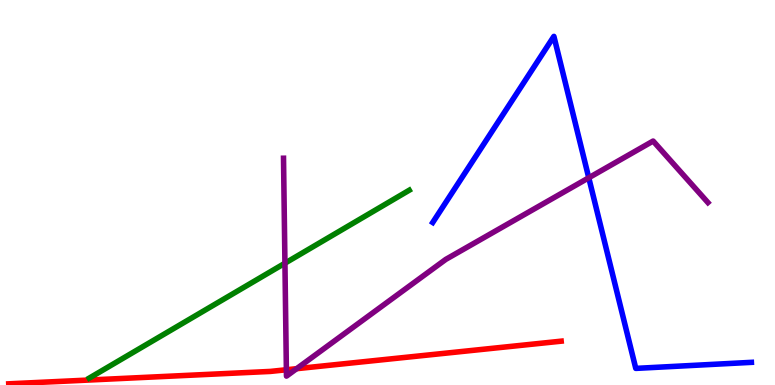[{'lines': ['blue', 'red'], 'intersections': []}, {'lines': ['green', 'red'], 'intersections': []}, {'lines': ['purple', 'red'], 'intersections': [{'x': 3.7, 'y': 0.396}, {'x': 3.83, 'y': 0.424}]}, {'lines': ['blue', 'green'], 'intersections': []}, {'lines': ['blue', 'purple'], 'intersections': [{'x': 7.6, 'y': 5.38}]}, {'lines': ['green', 'purple'], 'intersections': [{'x': 3.68, 'y': 3.16}]}]